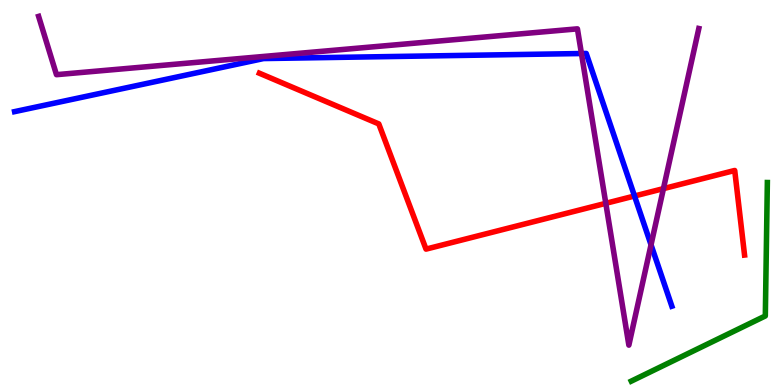[{'lines': ['blue', 'red'], 'intersections': [{'x': 8.19, 'y': 4.91}]}, {'lines': ['green', 'red'], 'intersections': []}, {'lines': ['purple', 'red'], 'intersections': [{'x': 7.82, 'y': 4.72}, {'x': 8.56, 'y': 5.1}]}, {'lines': ['blue', 'green'], 'intersections': []}, {'lines': ['blue', 'purple'], 'intersections': [{'x': 7.5, 'y': 8.61}, {'x': 8.4, 'y': 3.64}]}, {'lines': ['green', 'purple'], 'intersections': []}]